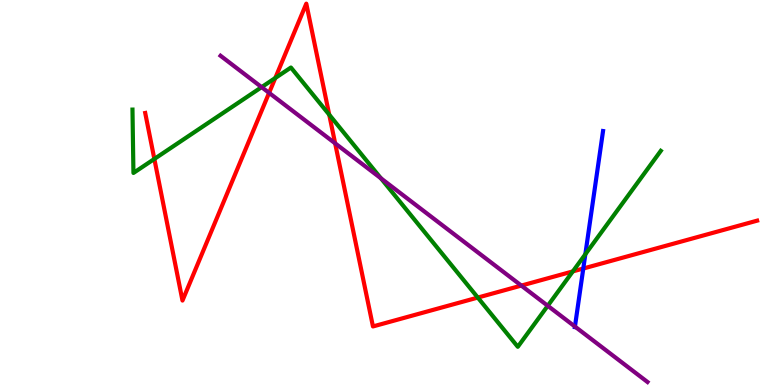[{'lines': ['blue', 'red'], 'intersections': [{'x': 7.53, 'y': 3.03}]}, {'lines': ['green', 'red'], 'intersections': [{'x': 1.99, 'y': 5.87}, {'x': 3.55, 'y': 7.97}, {'x': 4.25, 'y': 7.02}, {'x': 6.17, 'y': 2.27}, {'x': 7.39, 'y': 2.95}]}, {'lines': ['purple', 'red'], 'intersections': [{'x': 3.47, 'y': 7.59}, {'x': 4.32, 'y': 6.28}, {'x': 6.73, 'y': 2.58}]}, {'lines': ['blue', 'green'], 'intersections': [{'x': 7.55, 'y': 3.4}]}, {'lines': ['blue', 'purple'], 'intersections': [{'x': 7.42, 'y': 1.52}]}, {'lines': ['green', 'purple'], 'intersections': [{'x': 3.38, 'y': 7.74}, {'x': 4.91, 'y': 5.37}, {'x': 7.07, 'y': 2.06}]}]